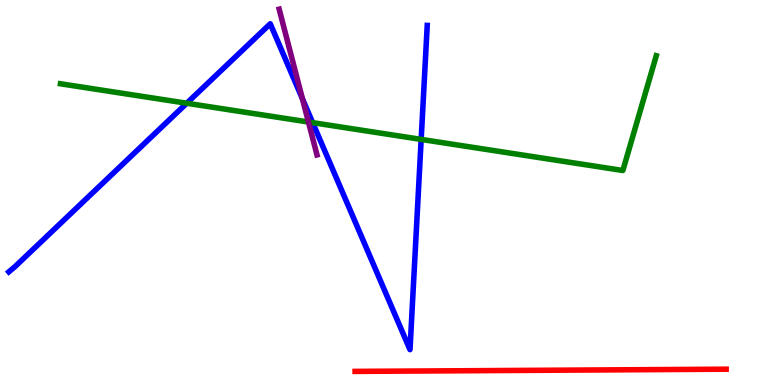[{'lines': ['blue', 'red'], 'intersections': []}, {'lines': ['green', 'red'], 'intersections': []}, {'lines': ['purple', 'red'], 'intersections': []}, {'lines': ['blue', 'green'], 'intersections': [{'x': 2.41, 'y': 7.32}, {'x': 4.03, 'y': 6.81}, {'x': 5.43, 'y': 6.38}]}, {'lines': ['blue', 'purple'], 'intersections': [{'x': 3.9, 'y': 7.43}]}, {'lines': ['green', 'purple'], 'intersections': [{'x': 3.98, 'y': 6.83}]}]